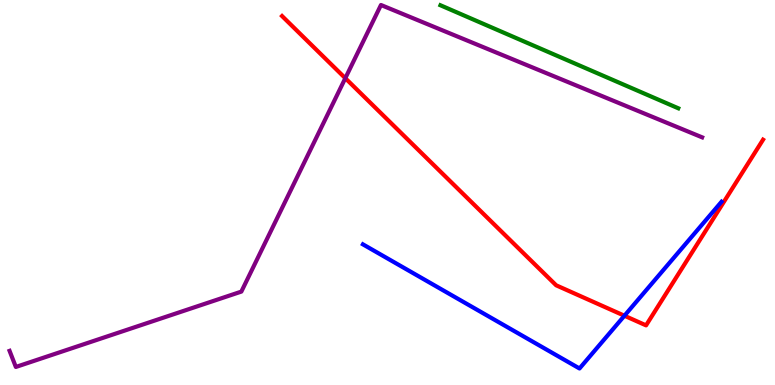[{'lines': ['blue', 'red'], 'intersections': [{'x': 8.06, 'y': 1.8}]}, {'lines': ['green', 'red'], 'intersections': []}, {'lines': ['purple', 'red'], 'intersections': [{'x': 4.46, 'y': 7.97}]}, {'lines': ['blue', 'green'], 'intersections': []}, {'lines': ['blue', 'purple'], 'intersections': []}, {'lines': ['green', 'purple'], 'intersections': []}]